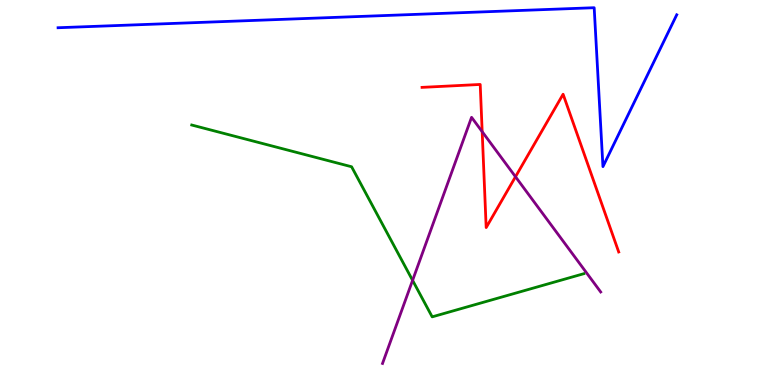[{'lines': ['blue', 'red'], 'intersections': []}, {'lines': ['green', 'red'], 'intersections': []}, {'lines': ['purple', 'red'], 'intersections': [{'x': 6.22, 'y': 6.58}, {'x': 6.65, 'y': 5.41}]}, {'lines': ['blue', 'green'], 'intersections': []}, {'lines': ['blue', 'purple'], 'intersections': []}, {'lines': ['green', 'purple'], 'intersections': [{'x': 5.32, 'y': 2.72}]}]